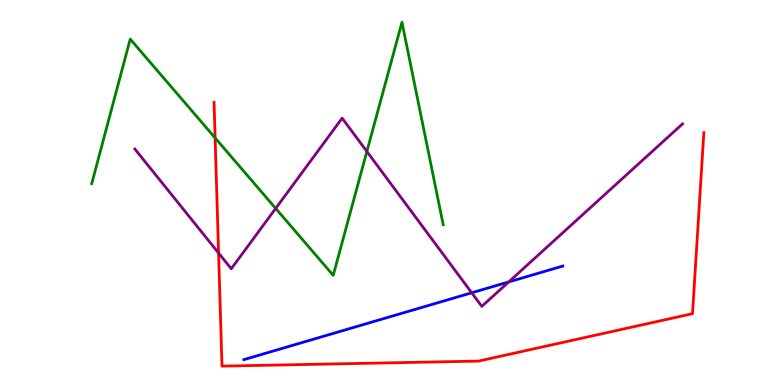[{'lines': ['blue', 'red'], 'intersections': []}, {'lines': ['green', 'red'], 'intersections': [{'x': 2.78, 'y': 6.42}]}, {'lines': ['purple', 'red'], 'intersections': [{'x': 2.82, 'y': 3.43}]}, {'lines': ['blue', 'green'], 'intersections': []}, {'lines': ['blue', 'purple'], 'intersections': [{'x': 6.09, 'y': 2.4}, {'x': 6.56, 'y': 2.68}]}, {'lines': ['green', 'purple'], 'intersections': [{'x': 3.56, 'y': 4.59}, {'x': 4.73, 'y': 6.07}]}]